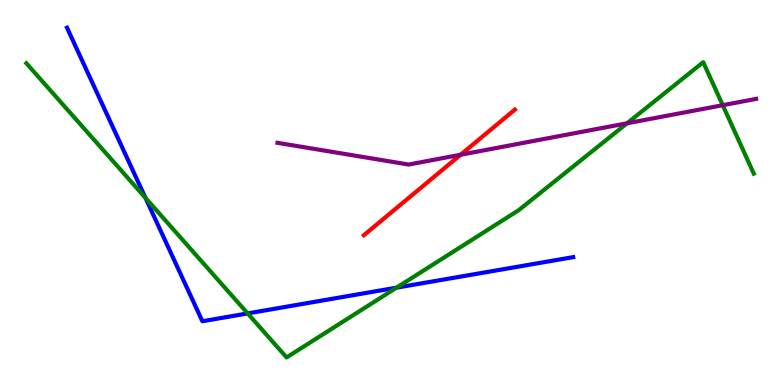[{'lines': ['blue', 'red'], 'intersections': []}, {'lines': ['green', 'red'], 'intersections': []}, {'lines': ['purple', 'red'], 'intersections': [{'x': 5.94, 'y': 5.98}]}, {'lines': ['blue', 'green'], 'intersections': [{'x': 1.88, 'y': 4.86}, {'x': 3.2, 'y': 1.86}, {'x': 5.12, 'y': 2.53}]}, {'lines': ['blue', 'purple'], 'intersections': []}, {'lines': ['green', 'purple'], 'intersections': [{'x': 8.09, 'y': 6.8}, {'x': 9.33, 'y': 7.27}]}]